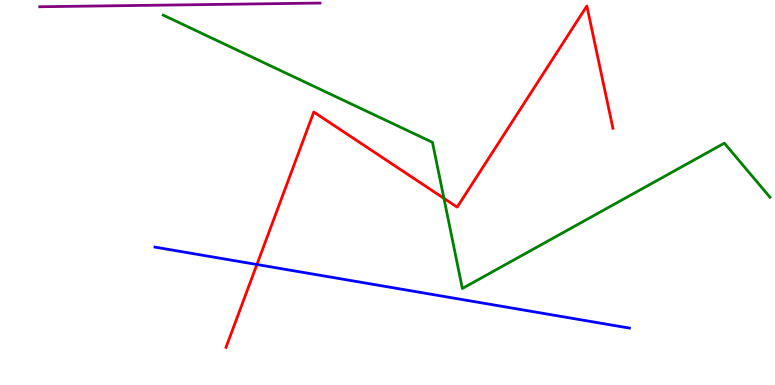[{'lines': ['blue', 'red'], 'intersections': [{'x': 3.32, 'y': 3.13}]}, {'lines': ['green', 'red'], 'intersections': [{'x': 5.73, 'y': 4.85}]}, {'lines': ['purple', 'red'], 'intersections': []}, {'lines': ['blue', 'green'], 'intersections': []}, {'lines': ['blue', 'purple'], 'intersections': []}, {'lines': ['green', 'purple'], 'intersections': []}]